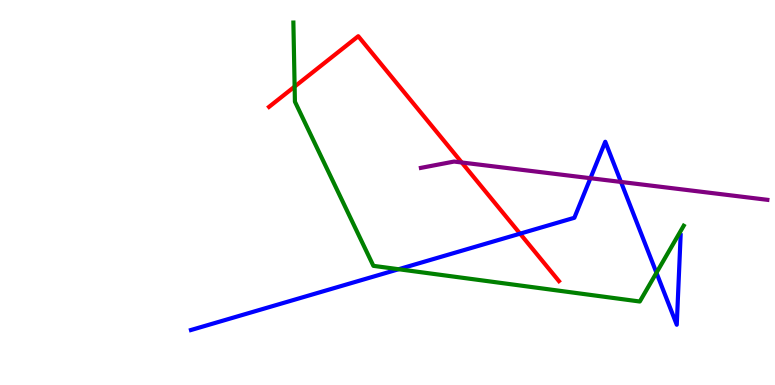[{'lines': ['blue', 'red'], 'intersections': [{'x': 6.71, 'y': 3.93}]}, {'lines': ['green', 'red'], 'intersections': [{'x': 3.8, 'y': 7.75}]}, {'lines': ['purple', 'red'], 'intersections': [{'x': 5.96, 'y': 5.78}]}, {'lines': ['blue', 'green'], 'intersections': [{'x': 5.14, 'y': 3.01}, {'x': 8.47, 'y': 2.92}]}, {'lines': ['blue', 'purple'], 'intersections': [{'x': 7.62, 'y': 5.37}, {'x': 8.01, 'y': 5.27}]}, {'lines': ['green', 'purple'], 'intersections': []}]